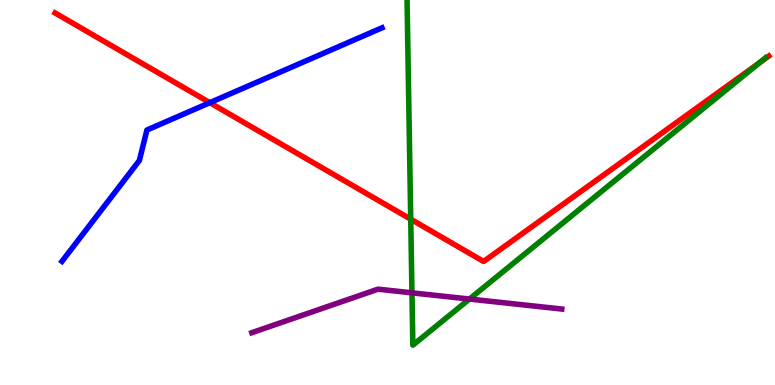[{'lines': ['blue', 'red'], 'intersections': [{'x': 2.71, 'y': 7.33}]}, {'lines': ['green', 'red'], 'intersections': [{'x': 5.3, 'y': 4.31}, {'x': 9.8, 'y': 8.36}]}, {'lines': ['purple', 'red'], 'intersections': []}, {'lines': ['blue', 'green'], 'intersections': []}, {'lines': ['blue', 'purple'], 'intersections': []}, {'lines': ['green', 'purple'], 'intersections': [{'x': 5.32, 'y': 2.39}, {'x': 6.06, 'y': 2.23}]}]